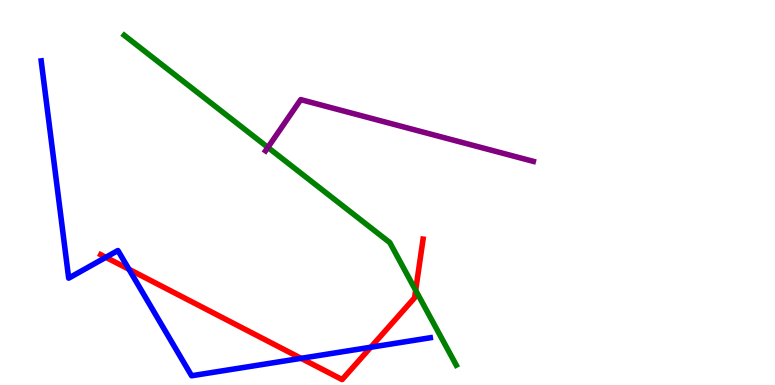[{'lines': ['blue', 'red'], 'intersections': [{'x': 1.37, 'y': 3.32}, {'x': 1.66, 'y': 3.01}, {'x': 3.89, 'y': 0.693}, {'x': 4.78, 'y': 0.981}]}, {'lines': ['green', 'red'], 'intersections': [{'x': 5.36, 'y': 2.46}]}, {'lines': ['purple', 'red'], 'intersections': []}, {'lines': ['blue', 'green'], 'intersections': []}, {'lines': ['blue', 'purple'], 'intersections': []}, {'lines': ['green', 'purple'], 'intersections': [{'x': 3.46, 'y': 6.17}]}]